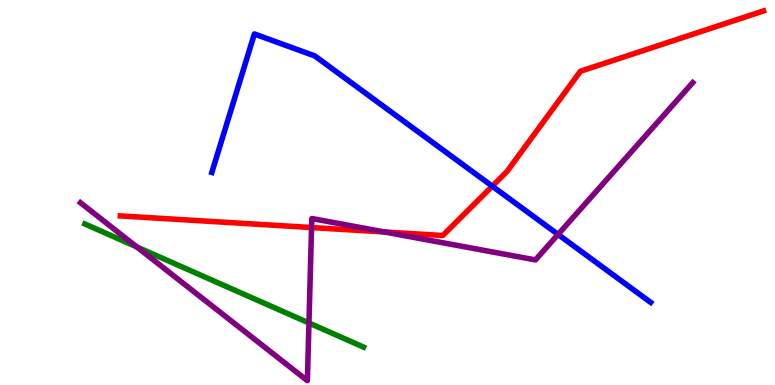[{'lines': ['blue', 'red'], 'intersections': [{'x': 6.35, 'y': 5.16}]}, {'lines': ['green', 'red'], 'intersections': []}, {'lines': ['purple', 'red'], 'intersections': [{'x': 4.02, 'y': 4.09}, {'x': 4.96, 'y': 3.97}]}, {'lines': ['blue', 'green'], 'intersections': []}, {'lines': ['blue', 'purple'], 'intersections': [{'x': 7.2, 'y': 3.91}]}, {'lines': ['green', 'purple'], 'intersections': [{'x': 1.77, 'y': 3.59}, {'x': 3.99, 'y': 1.61}]}]